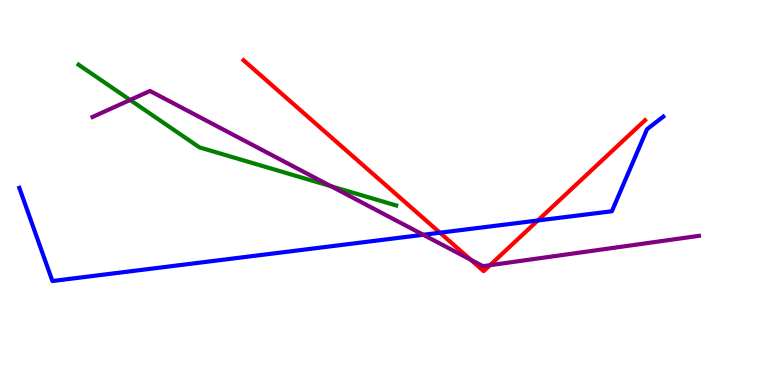[{'lines': ['blue', 'red'], 'intersections': [{'x': 5.68, 'y': 3.96}, {'x': 6.94, 'y': 4.27}]}, {'lines': ['green', 'red'], 'intersections': []}, {'lines': ['purple', 'red'], 'intersections': [{'x': 6.07, 'y': 3.25}, {'x': 6.32, 'y': 3.11}]}, {'lines': ['blue', 'green'], 'intersections': []}, {'lines': ['blue', 'purple'], 'intersections': [{'x': 5.46, 'y': 3.9}]}, {'lines': ['green', 'purple'], 'intersections': [{'x': 1.68, 'y': 7.4}, {'x': 4.27, 'y': 5.16}]}]